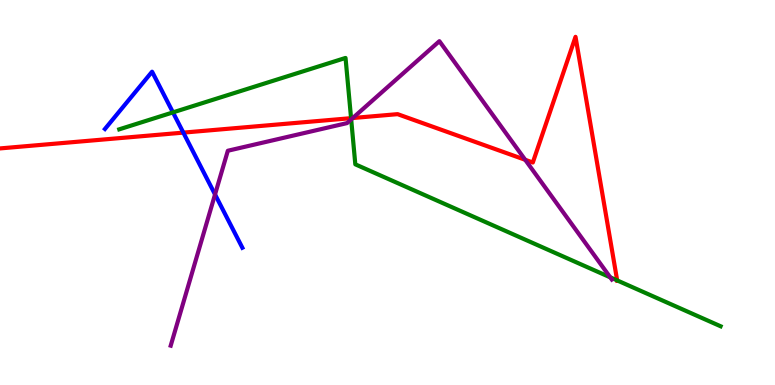[{'lines': ['blue', 'red'], 'intersections': [{'x': 2.37, 'y': 6.56}]}, {'lines': ['green', 'red'], 'intersections': [{'x': 4.53, 'y': 6.93}, {'x': 7.96, 'y': 2.72}]}, {'lines': ['purple', 'red'], 'intersections': [{'x': 4.55, 'y': 6.93}, {'x': 6.78, 'y': 5.85}]}, {'lines': ['blue', 'green'], 'intersections': [{'x': 2.23, 'y': 7.08}]}, {'lines': ['blue', 'purple'], 'intersections': [{'x': 2.77, 'y': 4.95}]}, {'lines': ['green', 'purple'], 'intersections': [{'x': 4.53, 'y': 6.9}, {'x': 7.87, 'y': 2.8}]}]